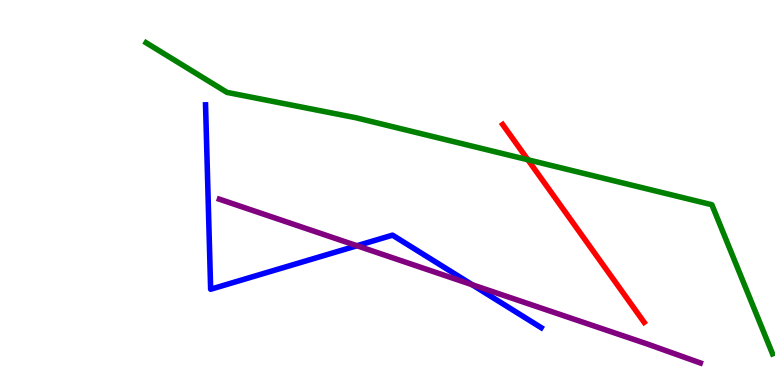[{'lines': ['blue', 'red'], 'intersections': []}, {'lines': ['green', 'red'], 'intersections': [{'x': 6.81, 'y': 5.85}]}, {'lines': ['purple', 'red'], 'intersections': []}, {'lines': ['blue', 'green'], 'intersections': []}, {'lines': ['blue', 'purple'], 'intersections': [{'x': 4.61, 'y': 3.62}, {'x': 6.09, 'y': 2.6}]}, {'lines': ['green', 'purple'], 'intersections': []}]